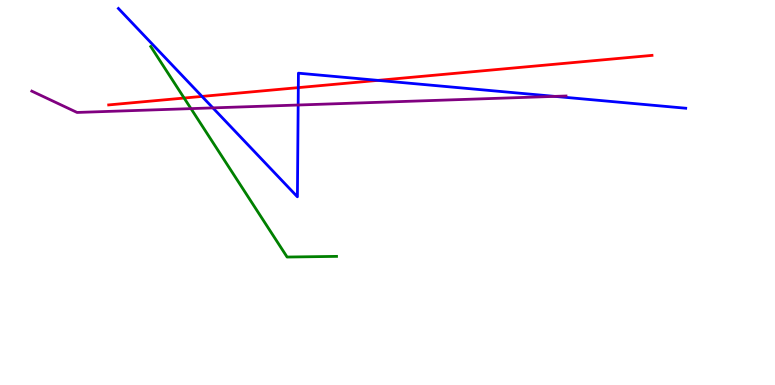[{'lines': ['blue', 'red'], 'intersections': [{'x': 2.61, 'y': 7.5}, {'x': 3.85, 'y': 7.72}, {'x': 4.88, 'y': 7.91}]}, {'lines': ['green', 'red'], 'intersections': [{'x': 2.38, 'y': 7.45}]}, {'lines': ['purple', 'red'], 'intersections': []}, {'lines': ['blue', 'green'], 'intersections': []}, {'lines': ['blue', 'purple'], 'intersections': [{'x': 2.75, 'y': 7.2}, {'x': 3.85, 'y': 7.27}, {'x': 7.16, 'y': 7.5}]}, {'lines': ['green', 'purple'], 'intersections': [{'x': 2.46, 'y': 7.18}]}]